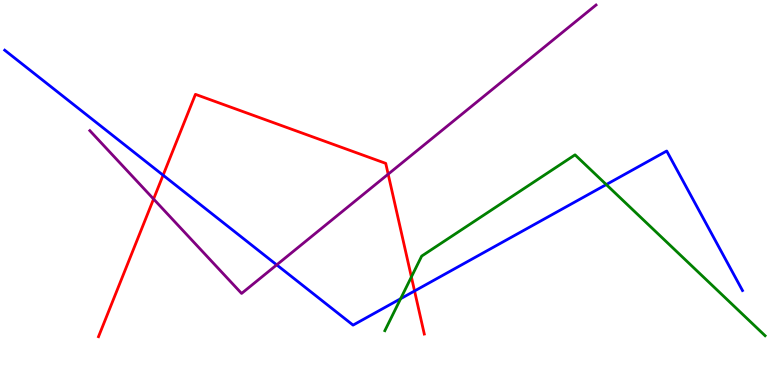[{'lines': ['blue', 'red'], 'intersections': [{'x': 2.1, 'y': 5.45}, {'x': 5.35, 'y': 2.44}]}, {'lines': ['green', 'red'], 'intersections': [{'x': 5.31, 'y': 2.81}]}, {'lines': ['purple', 'red'], 'intersections': [{'x': 1.98, 'y': 4.83}, {'x': 5.01, 'y': 5.48}]}, {'lines': ['blue', 'green'], 'intersections': [{'x': 5.17, 'y': 2.24}, {'x': 7.82, 'y': 5.21}]}, {'lines': ['blue', 'purple'], 'intersections': [{'x': 3.57, 'y': 3.12}]}, {'lines': ['green', 'purple'], 'intersections': []}]